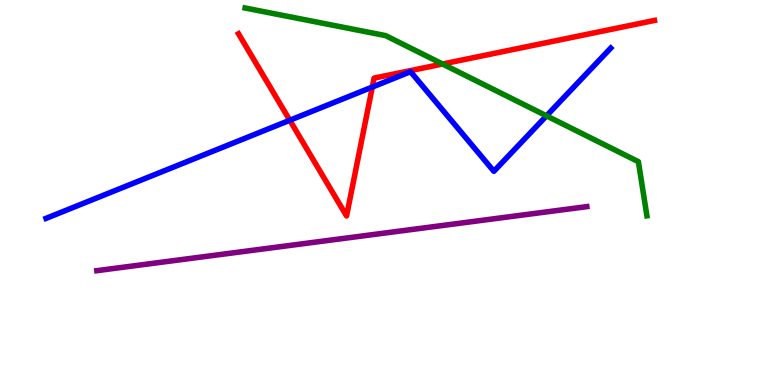[{'lines': ['blue', 'red'], 'intersections': [{'x': 3.74, 'y': 6.88}, {'x': 4.8, 'y': 7.74}]}, {'lines': ['green', 'red'], 'intersections': [{'x': 5.71, 'y': 8.34}]}, {'lines': ['purple', 'red'], 'intersections': []}, {'lines': ['blue', 'green'], 'intersections': [{'x': 7.05, 'y': 6.99}]}, {'lines': ['blue', 'purple'], 'intersections': []}, {'lines': ['green', 'purple'], 'intersections': []}]